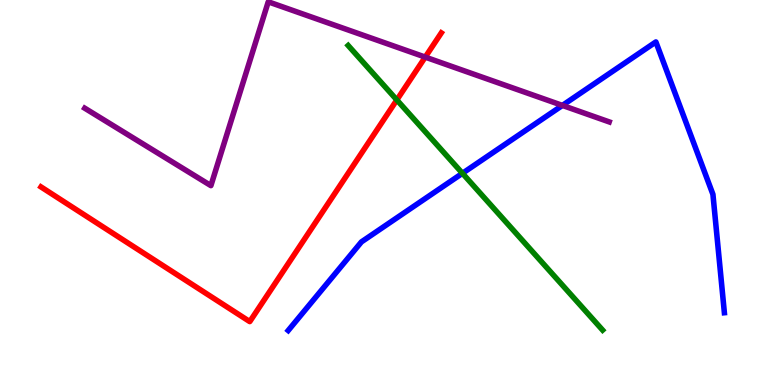[{'lines': ['blue', 'red'], 'intersections': []}, {'lines': ['green', 'red'], 'intersections': [{'x': 5.12, 'y': 7.4}]}, {'lines': ['purple', 'red'], 'intersections': [{'x': 5.49, 'y': 8.52}]}, {'lines': ['blue', 'green'], 'intersections': [{'x': 5.97, 'y': 5.5}]}, {'lines': ['blue', 'purple'], 'intersections': [{'x': 7.26, 'y': 7.26}]}, {'lines': ['green', 'purple'], 'intersections': []}]